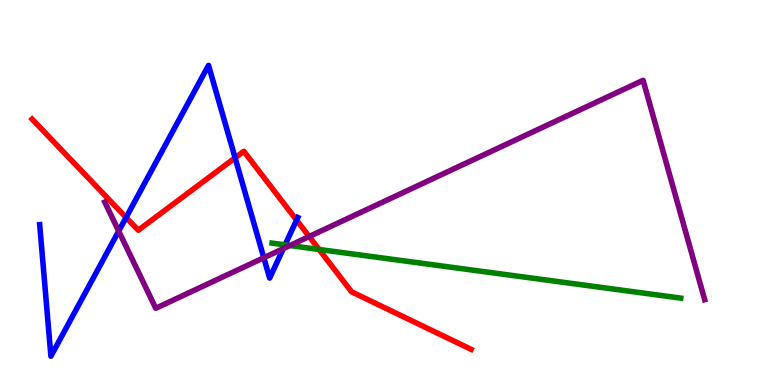[{'lines': ['blue', 'red'], 'intersections': [{'x': 1.63, 'y': 4.35}, {'x': 3.03, 'y': 5.9}, {'x': 3.83, 'y': 4.28}]}, {'lines': ['green', 'red'], 'intersections': [{'x': 4.12, 'y': 3.52}]}, {'lines': ['purple', 'red'], 'intersections': [{'x': 3.99, 'y': 3.86}]}, {'lines': ['blue', 'green'], 'intersections': [{'x': 3.68, 'y': 3.64}]}, {'lines': ['blue', 'purple'], 'intersections': [{'x': 1.53, 'y': 4.0}, {'x': 3.4, 'y': 3.31}, {'x': 3.66, 'y': 3.54}]}, {'lines': ['green', 'purple'], 'intersections': [{'x': 3.74, 'y': 3.62}]}]